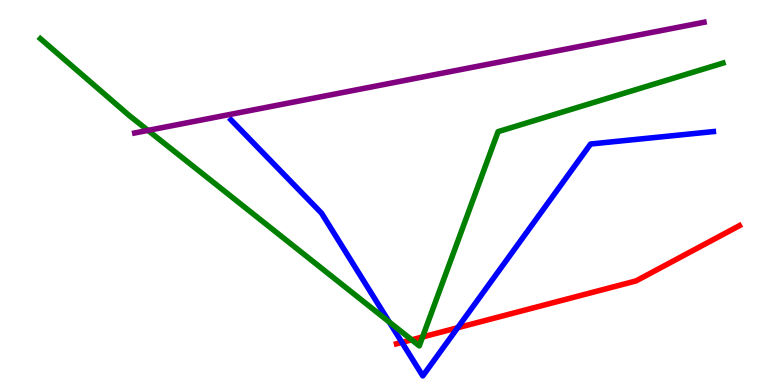[{'lines': ['blue', 'red'], 'intersections': [{'x': 5.19, 'y': 1.11}, {'x': 5.91, 'y': 1.49}]}, {'lines': ['green', 'red'], 'intersections': [{'x': 5.31, 'y': 1.17}, {'x': 5.45, 'y': 1.25}]}, {'lines': ['purple', 'red'], 'intersections': []}, {'lines': ['blue', 'green'], 'intersections': [{'x': 5.02, 'y': 1.64}]}, {'lines': ['blue', 'purple'], 'intersections': []}, {'lines': ['green', 'purple'], 'intersections': [{'x': 1.91, 'y': 6.61}]}]